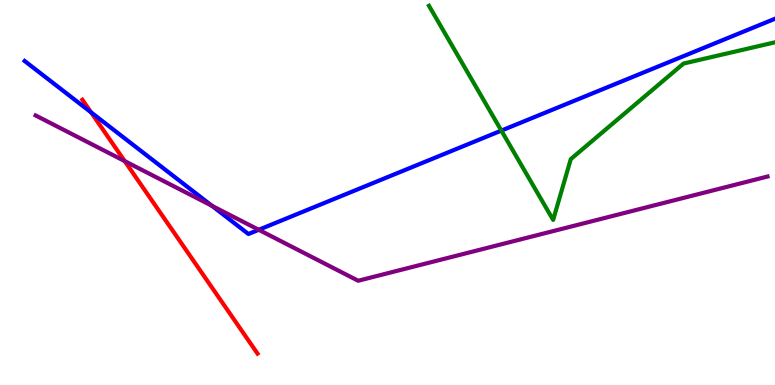[{'lines': ['blue', 'red'], 'intersections': [{'x': 1.17, 'y': 7.08}]}, {'lines': ['green', 'red'], 'intersections': []}, {'lines': ['purple', 'red'], 'intersections': [{'x': 1.61, 'y': 5.82}]}, {'lines': ['blue', 'green'], 'intersections': [{'x': 6.47, 'y': 6.61}]}, {'lines': ['blue', 'purple'], 'intersections': [{'x': 2.73, 'y': 4.65}, {'x': 3.34, 'y': 4.03}]}, {'lines': ['green', 'purple'], 'intersections': []}]